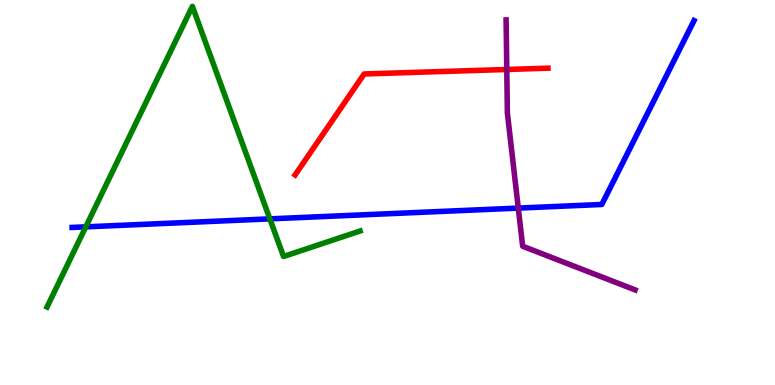[{'lines': ['blue', 'red'], 'intersections': []}, {'lines': ['green', 'red'], 'intersections': []}, {'lines': ['purple', 'red'], 'intersections': [{'x': 6.54, 'y': 8.2}]}, {'lines': ['blue', 'green'], 'intersections': [{'x': 1.11, 'y': 4.11}, {'x': 3.48, 'y': 4.32}]}, {'lines': ['blue', 'purple'], 'intersections': [{'x': 6.69, 'y': 4.59}]}, {'lines': ['green', 'purple'], 'intersections': []}]